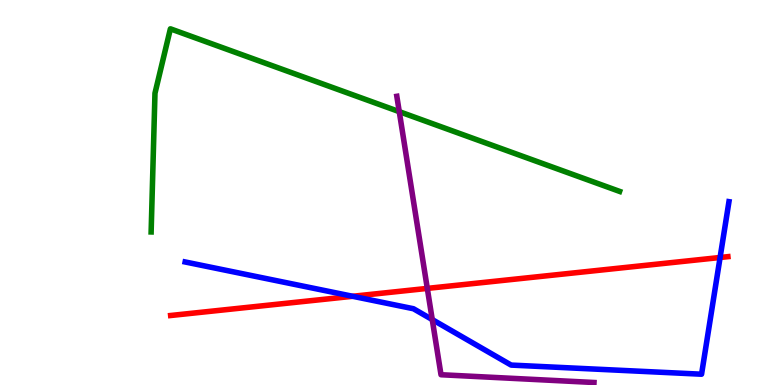[{'lines': ['blue', 'red'], 'intersections': [{'x': 4.55, 'y': 2.3}, {'x': 9.29, 'y': 3.31}]}, {'lines': ['green', 'red'], 'intersections': []}, {'lines': ['purple', 'red'], 'intersections': [{'x': 5.51, 'y': 2.51}]}, {'lines': ['blue', 'green'], 'intersections': []}, {'lines': ['blue', 'purple'], 'intersections': [{'x': 5.58, 'y': 1.7}]}, {'lines': ['green', 'purple'], 'intersections': [{'x': 5.15, 'y': 7.1}]}]